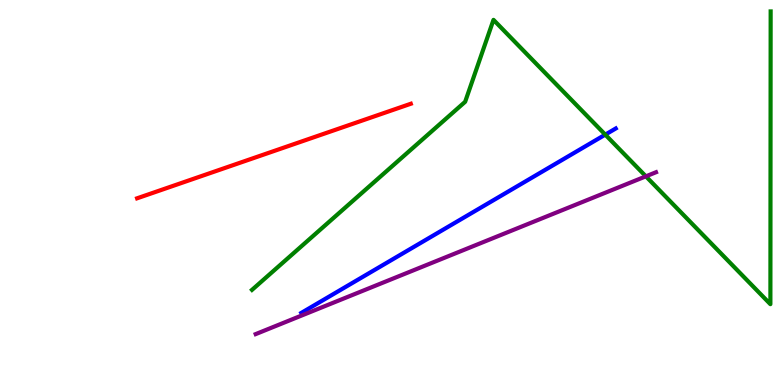[{'lines': ['blue', 'red'], 'intersections': []}, {'lines': ['green', 'red'], 'intersections': []}, {'lines': ['purple', 'red'], 'intersections': []}, {'lines': ['blue', 'green'], 'intersections': [{'x': 7.81, 'y': 6.5}]}, {'lines': ['blue', 'purple'], 'intersections': []}, {'lines': ['green', 'purple'], 'intersections': [{'x': 8.33, 'y': 5.42}]}]